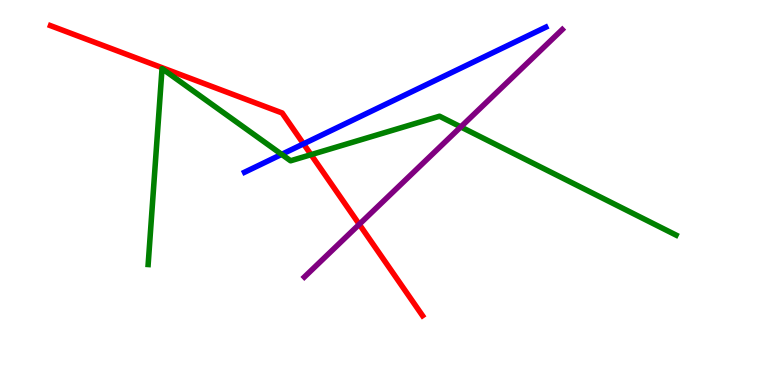[{'lines': ['blue', 'red'], 'intersections': [{'x': 3.92, 'y': 6.26}]}, {'lines': ['green', 'red'], 'intersections': [{'x': 4.01, 'y': 5.98}]}, {'lines': ['purple', 'red'], 'intersections': [{'x': 4.64, 'y': 4.17}]}, {'lines': ['blue', 'green'], 'intersections': [{'x': 3.63, 'y': 5.99}]}, {'lines': ['blue', 'purple'], 'intersections': []}, {'lines': ['green', 'purple'], 'intersections': [{'x': 5.95, 'y': 6.7}]}]